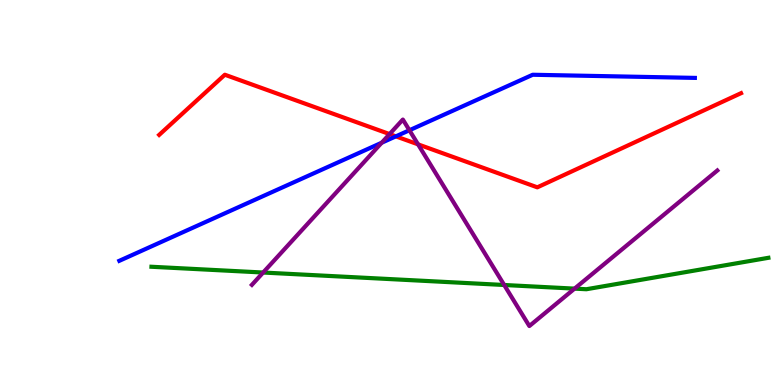[{'lines': ['blue', 'red'], 'intersections': [{'x': 5.11, 'y': 6.46}]}, {'lines': ['green', 'red'], 'intersections': []}, {'lines': ['purple', 'red'], 'intersections': [{'x': 5.03, 'y': 6.52}, {'x': 5.39, 'y': 6.25}]}, {'lines': ['blue', 'green'], 'intersections': []}, {'lines': ['blue', 'purple'], 'intersections': [{'x': 4.93, 'y': 6.29}, {'x': 5.28, 'y': 6.62}]}, {'lines': ['green', 'purple'], 'intersections': [{'x': 3.4, 'y': 2.92}, {'x': 6.51, 'y': 2.6}, {'x': 7.41, 'y': 2.5}]}]